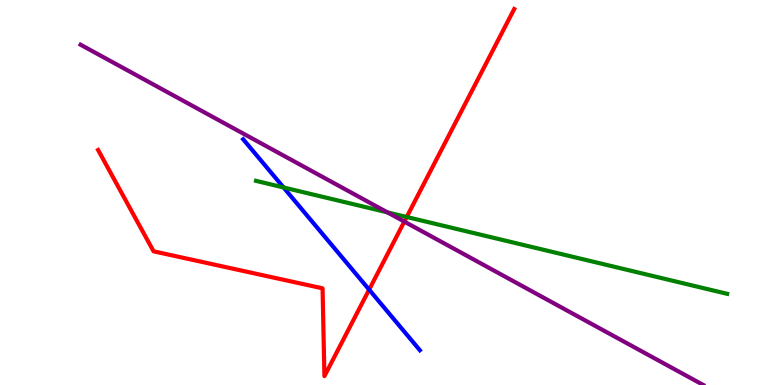[{'lines': ['blue', 'red'], 'intersections': [{'x': 4.76, 'y': 2.48}]}, {'lines': ['green', 'red'], 'intersections': [{'x': 5.25, 'y': 4.36}]}, {'lines': ['purple', 'red'], 'intersections': [{'x': 5.22, 'y': 4.24}]}, {'lines': ['blue', 'green'], 'intersections': [{'x': 3.66, 'y': 5.13}]}, {'lines': ['blue', 'purple'], 'intersections': []}, {'lines': ['green', 'purple'], 'intersections': [{'x': 5.0, 'y': 4.48}]}]